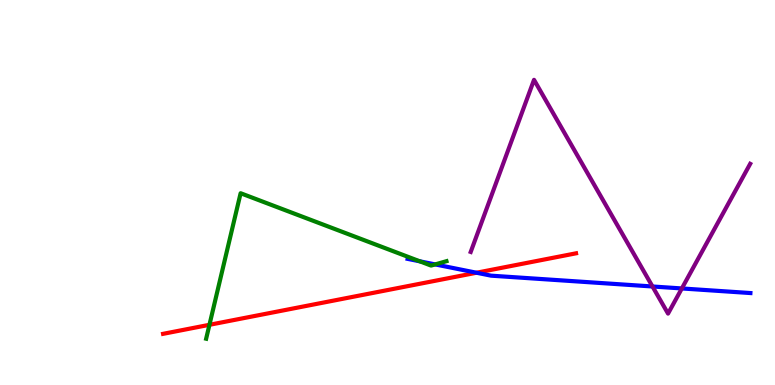[{'lines': ['blue', 'red'], 'intersections': [{'x': 6.15, 'y': 2.92}]}, {'lines': ['green', 'red'], 'intersections': [{'x': 2.7, 'y': 1.56}]}, {'lines': ['purple', 'red'], 'intersections': []}, {'lines': ['blue', 'green'], 'intersections': [{'x': 5.42, 'y': 3.21}, {'x': 5.62, 'y': 3.13}]}, {'lines': ['blue', 'purple'], 'intersections': [{'x': 8.42, 'y': 2.56}, {'x': 8.8, 'y': 2.51}]}, {'lines': ['green', 'purple'], 'intersections': []}]